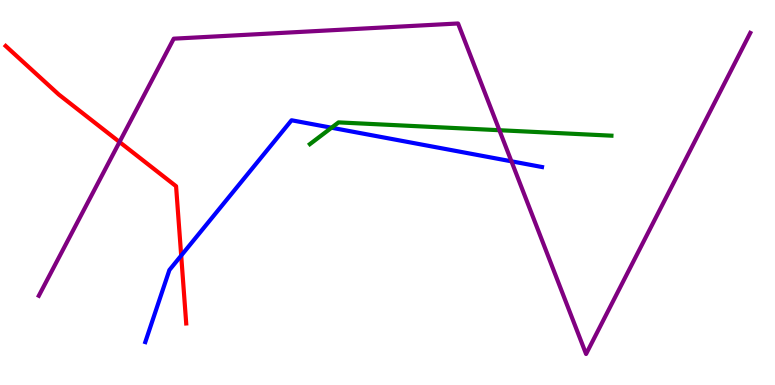[{'lines': ['blue', 'red'], 'intersections': [{'x': 2.34, 'y': 3.36}]}, {'lines': ['green', 'red'], 'intersections': []}, {'lines': ['purple', 'red'], 'intersections': [{'x': 1.54, 'y': 6.31}]}, {'lines': ['blue', 'green'], 'intersections': [{'x': 4.28, 'y': 6.68}]}, {'lines': ['blue', 'purple'], 'intersections': [{'x': 6.6, 'y': 5.81}]}, {'lines': ['green', 'purple'], 'intersections': [{'x': 6.44, 'y': 6.62}]}]